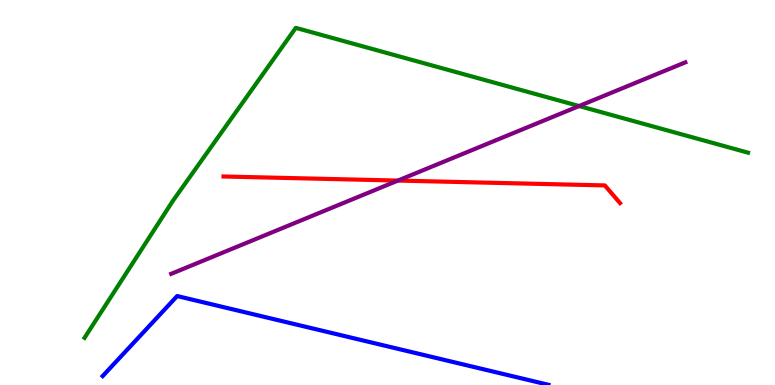[{'lines': ['blue', 'red'], 'intersections': []}, {'lines': ['green', 'red'], 'intersections': []}, {'lines': ['purple', 'red'], 'intersections': [{'x': 5.13, 'y': 5.31}]}, {'lines': ['blue', 'green'], 'intersections': []}, {'lines': ['blue', 'purple'], 'intersections': []}, {'lines': ['green', 'purple'], 'intersections': [{'x': 7.47, 'y': 7.25}]}]